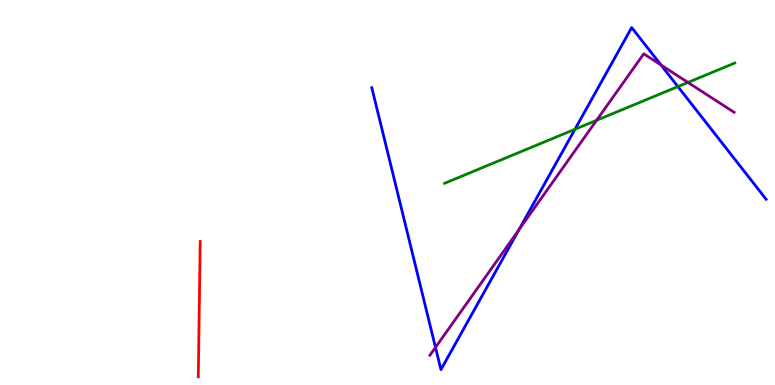[{'lines': ['blue', 'red'], 'intersections': []}, {'lines': ['green', 'red'], 'intersections': []}, {'lines': ['purple', 'red'], 'intersections': []}, {'lines': ['blue', 'green'], 'intersections': [{'x': 7.42, 'y': 6.64}, {'x': 8.75, 'y': 7.75}]}, {'lines': ['blue', 'purple'], 'intersections': [{'x': 5.62, 'y': 0.977}, {'x': 6.7, 'y': 4.03}, {'x': 8.53, 'y': 8.31}]}, {'lines': ['green', 'purple'], 'intersections': [{'x': 7.7, 'y': 6.88}, {'x': 8.88, 'y': 7.86}]}]